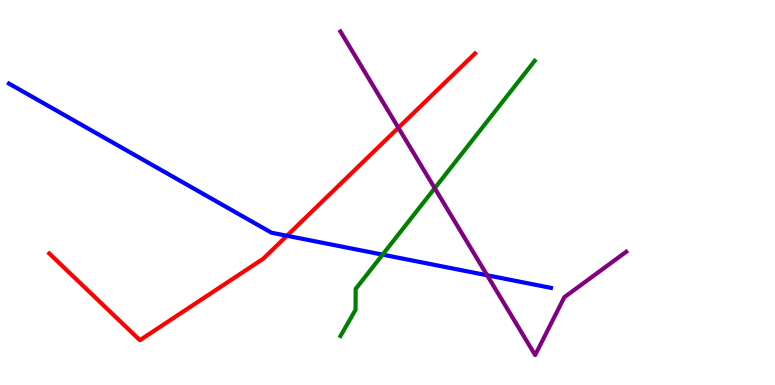[{'lines': ['blue', 'red'], 'intersections': [{'x': 3.7, 'y': 3.88}]}, {'lines': ['green', 'red'], 'intersections': []}, {'lines': ['purple', 'red'], 'intersections': [{'x': 5.14, 'y': 6.68}]}, {'lines': ['blue', 'green'], 'intersections': [{'x': 4.94, 'y': 3.39}]}, {'lines': ['blue', 'purple'], 'intersections': [{'x': 6.29, 'y': 2.85}]}, {'lines': ['green', 'purple'], 'intersections': [{'x': 5.61, 'y': 5.11}]}]